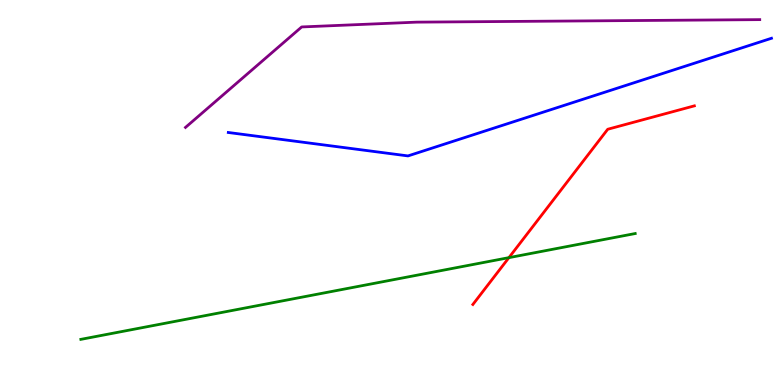[{'lines': ['blue', 'red'], 'intersections': []}, {'lines': ['green', 'red'], 'intersections': [{'x': 6.57, 'y': 3.31}]}, {'lines': ['purple', 'red'], 'intersections': []}, {'lines': ['blue', 'green'], 'intersections': []}, {'lines': ['blue', 'purple'], 'intersections': []}, {'lines': ['green', 'purple'], 'intersections': []}]